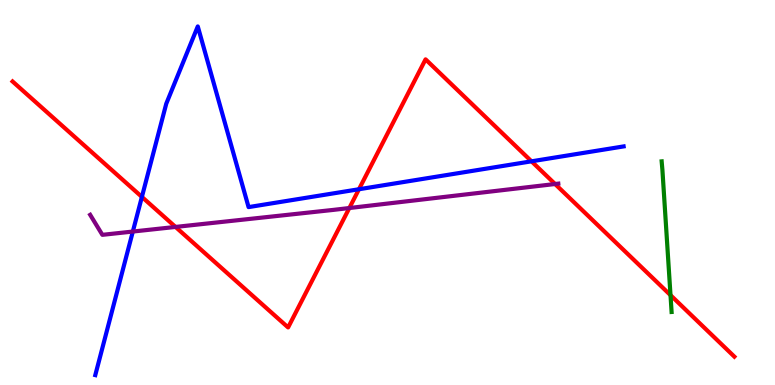[{'lines': ['blue', 'red'], 'intersections': [{'x': 1.83, 'y': 4.89}, {'x': 4.63, 'y': 5.08}, {'x': 6.86, 'y': 5.81}]}, {'lines': ['green', 'red'], 'intersections': [{'x': 8.65, 'y': 2.33}]}, {'lines': ['purple', 'red'], 'intersections': [{'x': 2.26, 'y': 4.11}, {'x': 4.51, 'y': 4.6}, {'x': 7.16, 'y': 5.22}]}, {'lines': ['blue', 'green'], 'intersections': []}, {'lines': ['blue', 'purple'], 'intersections': [{'x': 1.71, 'y': 3.99}]}, {'lines': ['green', 'purple'], 'intersections': []}]